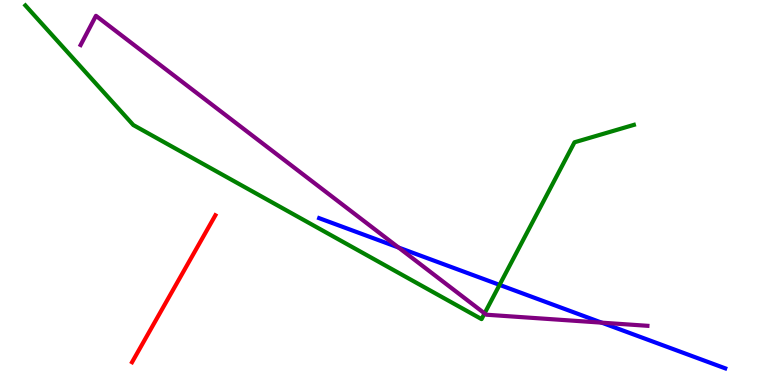[{'lines': ['blue', 'red'], 'intersections': []}, {'lines': ['green', 'red'], 'intersections': []}, {'lines': ['purple', 'red'], 'intersections': []}, {'lines': ['blue', 'green'], 'intersections': [{'x': 6.45, 'y': 2.6}]}, {'lines': ['blue', 'purple'], 'intersections': [{'x': 5.14, 'y': 3.57}, {'x': 7.76, 'y': 1.62}]}, {'lines': ['green', 'purple'], 'intersections': [{'x': 6.25, 'y': 1.86}]}]